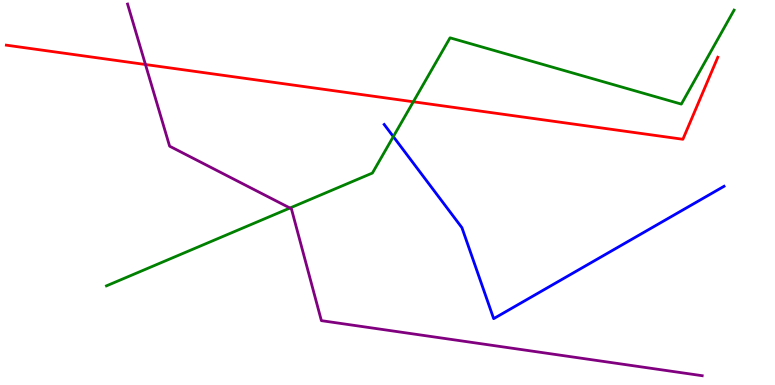[{'lines': ['blue', 'red'], 'intersections': []}, {'lines': ['green', 'red'], 'intersections': [{'x': 5.33, 'y': 7.36}]}, {'lines': ['purple', 'red'], 'intersections': [{'x': 1.88, 'y': 8.32}]}, {'lines': ['blue', 'green'], 'intersections': [{'x': 5.08, 'y': 6.45}]}, {'lines': ['blue', 'purple'], 'intersections': []}, {'lines': ['green', 'purple'], 'intersections': [{'x': 3.74, 'y': 4.6}]}]